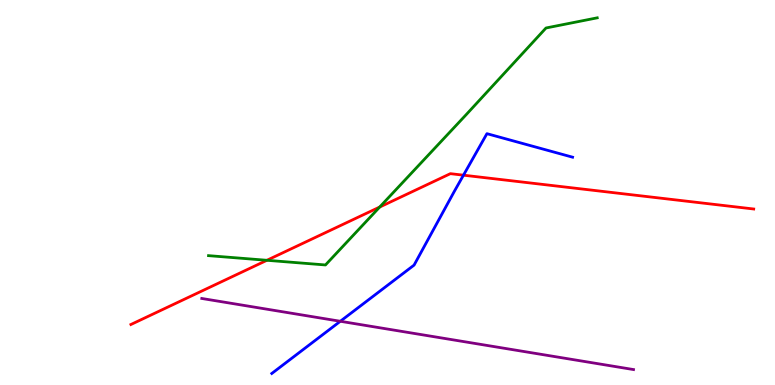[{'lines': ['blue', 'red'], 'intersections': [{'x': 5.98, 'y': 5.45}]}, {'lines': ['green', 'red'], 'intersections': [{'x': 3.44, 'y': 3.24}, {'x': 4.9, 'y': 4.62}]}, {'lines': ['purple', 'red'], 'intersections': []}, {'lines': ['blue', 'green'], 'intersections': []}, {'lines': ['blue', 'purple'], 'intersections': [{'x': 4.39, 'y': 1.66}]}, {'lines': ['green', 'purple'], 'intersections': []}]